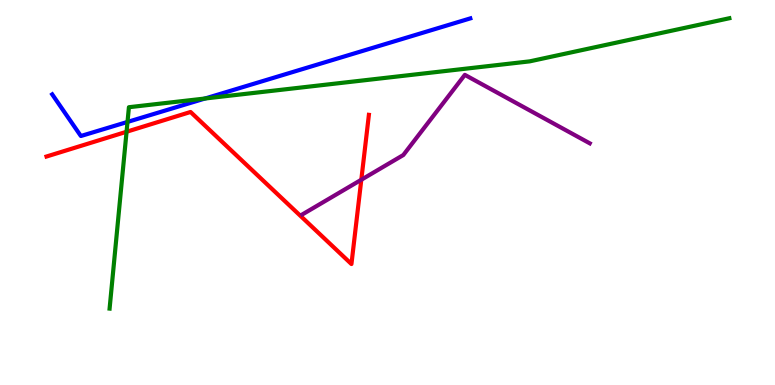[{'lines': ['blue', 'red'], 'intersections': []}, {'lines': ['green', 'red'], 'intersections': [{'x': 1.63, 'y': 6.58}]}, {'lines': ['purple', 'red'], 'intersections': [{'x': 4.66, 'y': 5.33}]}, {'lines': ['blue', 'green'], 'intersections': [{'x': 1.65, 'y': 6.83}, {'x': 2.65, 'y': 7.44}]}, {'lines': ['blue', 'purple'], 'intersections': []}, {'lines': ['green', 'purple'], 'intersections': []}]